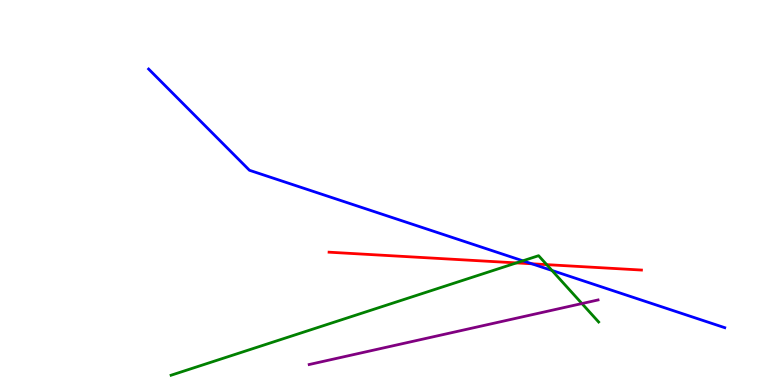[{'lines': ['blue', 'red'], 'intersections': [{'x': 6.86, 'y': 3.15}]}, {'lines': ['green', 'red'], 'intersections': [{'x': 6.66, 'y': 3.17}, {'x': 7.05, 'y': 3.13}]}, {'lines': ['purple', 'red'], 'intersections': []}, {'lines': ['blue', 'green'], 'intersections': [{'x': 6.75, 'y': 3.23}, {'x': 7.12, 'y': 2.98}]}, {'lines': ['blue', 'purple'], 'intersections': []}, {'lines': ['green', 'purple'], 'intersections': [{'x': 7.51, 'y': 2.12}]}]